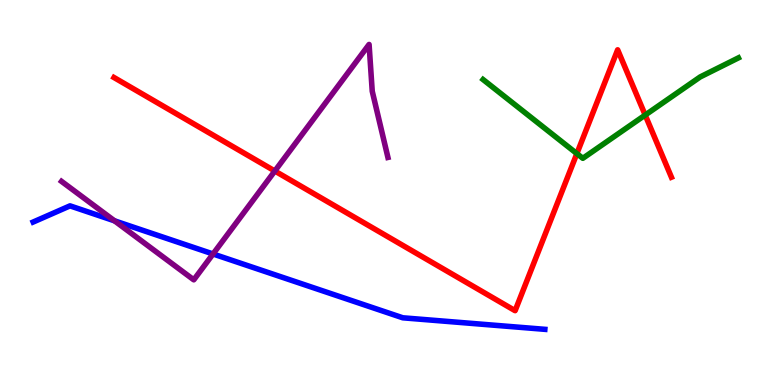[{'lines': ['blue', 'red'], 'intersections': []}, {'lines': ['green', 'red'], 'intersections': [{'x': 7.44, 'y': 6.01}, {'x': 8.33, 'y': 7.01}]}, {'lines': ['purple', 'red'], 'intersections': [{'x': 3.55, 'y': 5.56}]}, {'lines': ['blue', 'green'], 'intersections': []}, {'lines': ['blue', 'purple'], 'intersections': [{'x': 1.48, 'y': 4.26}, {'x': 2.75, 'y': 3.4}]}, {'lines': ['green', 'purple'], 'intersections': []}]